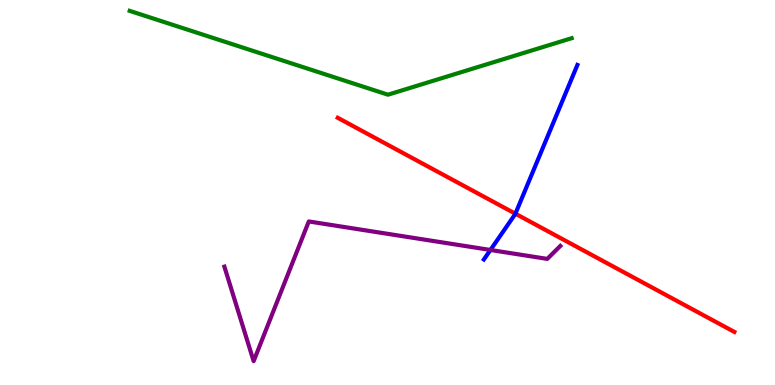[{'lines': ['blue', 'red'], 'intersections': [{'x': 6.65, 'y': 4.45}]}, {'lines': ['green', 'red'], 'intersections': []}, {'lines': ['purple', 'red'], 'intersections': []}, {'lines': ['blue', 'green'], 'intersections': []}, {'lines': ['blue', 'purple'], 'intersections': [{'x': 6.33, 'y': 3.51}]}, {'lines': ['green', 'purple'], 'intersections': []}]